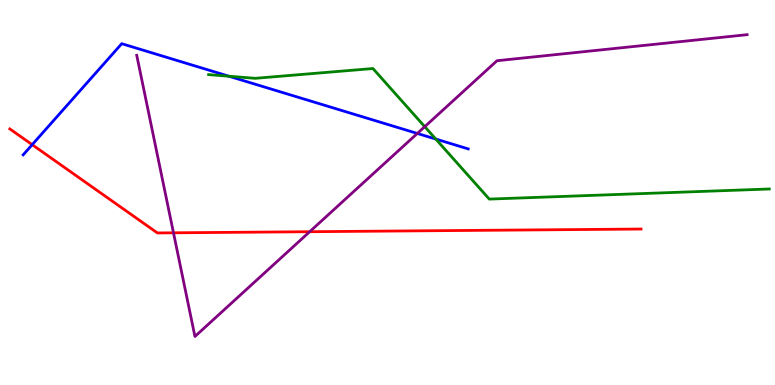[{'lines': ['blue', 'red'], 'intersections': [{'x': 0.415, 'y': 6.24}]}, {'lines': ['green', 'red'], 'intersections': []}, {'lines': ['purple', 'red'], 'intersections': [{'x': 2.24, 'y': 3.95}, {'x': 4.0, 'y': 3.98}]}, {'lines': ['blue', 'green'], 'intersections': [{'x': 2.95, 'y': 8.02}, {'x': 5.62, 'y': 6.39}]}, {'lines': ['blue', 'purple'], 'intersections': [{'x': 5.38, 'y': 6.53}]}, {'lines': ['green', 'purple'], 'intersections': [{'x': 5.48, 'y': 6.71}]}]